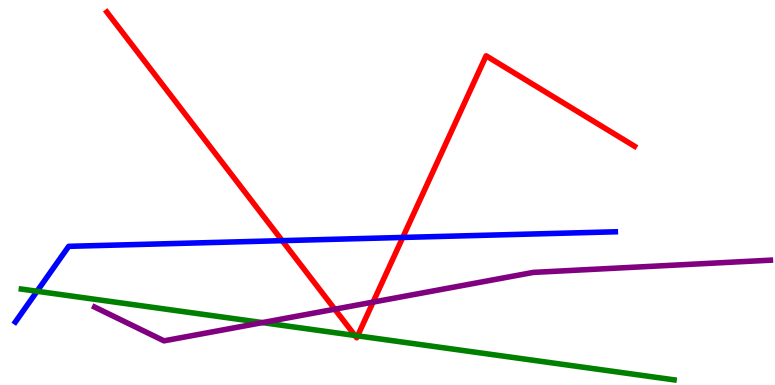[{'lines': ['blue', 'red'], 'intersections': [{'x': 3.64, 'y': 3.75}, {'x': 5.2, 'y': 3.83}]}, {'lines': ['green', 'red'], 'intersections': [{'x': 4.58, 'y': 1.29}, {'x': 4.61, 'y': 1.28}]}, {'lines': ['purple', 'red'], 'intersections': [{'x': 4.32, 'y': 1.97}, {'x': 4.81, 'y': 2.15}]}, {'lines': ['blue', 'green'], 'intersections': [{'x': 0.478, 'y': 2.43}]}, {'lines': ['blue', 'purple'], 'intersections': []}, {'lines': ['green', 'purple'], 'intersections': [{'x': 3.39, 'y': 1.62}]}]